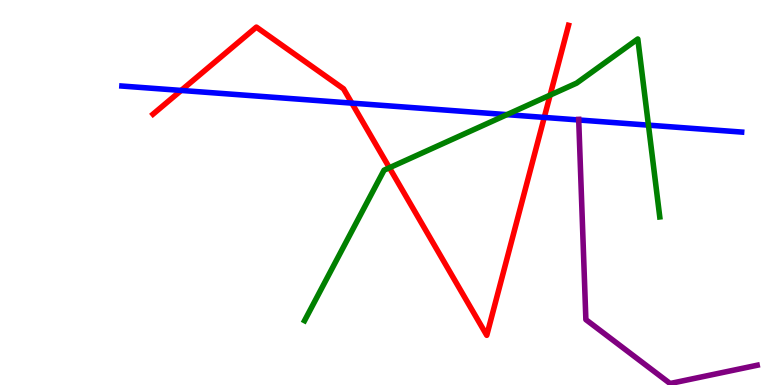[{'lines': ['blue', 'red'], 'intersections': [{'x': 2.34, 'y': 7.65}, {'x': 4.54, 'y': 7.32}, {'x': 7.02, 'y': 6.95}]}, {'lines': ['green', 'red'], 'intersections': [{'x': 5.02, 'y': 5.64}, {'x': 7.1, 'y': 7.53}]}, {'lines': ['purple', 'red'], 'intersections': []}, {'lines': ['blue', 'green'], 'intersections': [{'x': 6.54, 'y': 7.02}, {'x': 8.37, 'y': 6.75}]}, {'lines': ['blue', 'purple'], 'intersections': [{'x': 7.47, 'y': 6.88}]}, {'lines': ['green', 'purple'], 'intersections': []}]